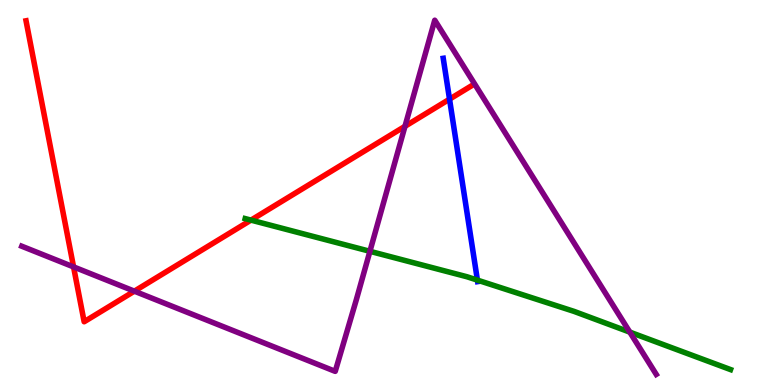[{'lines': ['blue', 'red'], 'intersections': [{'x': 5.8, 'y': 7.42}]}, {'lines': ['green', 'red'], 'intersections': [{'x': 3.24, 'y': 4.28}]}, {'lines': ['purple', 'red'], 'intersections': [{'x': 0.949, 'y': 3.07}, {'x': 1.73, 'y': 2.44}, {'x': 5.23, 'y': 6.72}]}, {'lines': ['blue', 'green'], 'intersections': [{'x': 6.16, 'y': 2.72}]}, {'lines': ['blue', 'purple'], 'intersections': []}, {'lines': ['green', 'purple'], 'intersections': [{'x': 4.77, 'y': 3.47}, {'x': 8.13, 'y': 1.37}]}]